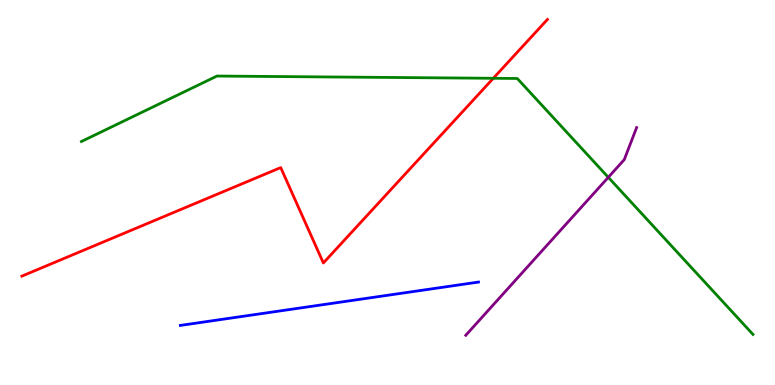[{'lines': ['blue', 'red'], 'intersections': []}, {'lines': ['green', 'red'], 'intersections': [{'x': 6.37, 'y': 7.97}]}, {'lines': ['purple', 'red'], 'intersections': []}, {'lines': ['blue', 'green'], 'intersections': []}, {'lines': ['blue', 'purple'], 'intersections': []}, {'lines': ['green', 'purple'], 'intersections': [{'x': 7.85, 'y': 5.39}]}]